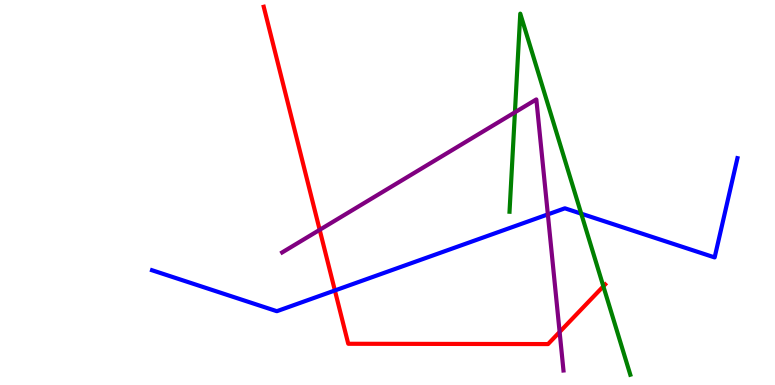[{'lines': ['blue', 'red'], 'intersections': [{'x': 4.32, 'y': 2.46}]}, {'lines': ['green', 'red'], 'intersections': [{'x': 7.79, 'y': 2.56}]}, {'lines': ['purple', 'red'], 'intersections': [{'x': 4.12, 'y': 4.03}, {'x': 7.22, 'y': 1.38}]}, {'lines': ['blue', 'green'], 'intersections': [{'x': 7.5, 'y': 4.45}]}, {'lines': ['blue', 'purple'], 'intersections': [{'x': 7.07, 'y': 4.43}]}, {'lines': ['green', 'purple'], 'intersections': [{'x': 6.64, 'y': 7.08}]}]